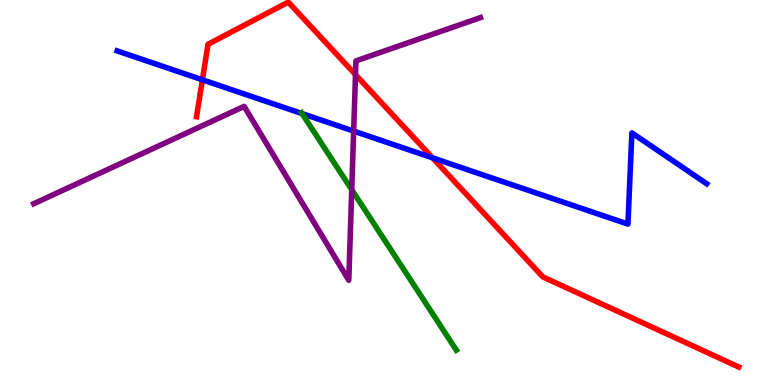[{'lines': ['blue', 'red'], 'intersections': [{'x': 2.61, 'y': 7.93}, {'x': 5.58, 'y': 5.9}]}, {'lines': ['green', 'red'], 'intersections': []}, {'lines': ['purple', 'red'], 'intersections': [{'x': 4.59, 'y': 8.06}]}, {'lines': ['blue', 'green'], 'intersections': [{'x': 3.9, 'y': 7.05}]}, {'lines': ['blue', 'purple'], 'intersections': [{'x': 4.56, 'y': 6.6}]}, {'lines': ['green', 'purple'], 'intersections': [{'x': 4.54, 'y': 5.07}]}]